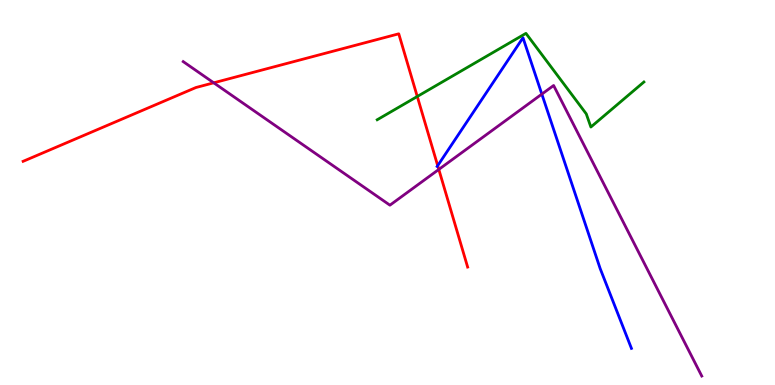[{'lines': ['blue', 'red'], 'intersections': [{'x': 5.65, 'y': 5.7}]}, {'lines': ['green', 'red'], 'intersections': [{'x': 5.38, 'y': 7.49}]}, {'lines': ['purple', 'red'], 'intersections': [{'x': 2.76, 'y': 7.85}, {'x': 5.66, 'y': 5.6}]}, {'lines': ['blue', 'green'], 'intersections': []}, {'lines': ['blue', 'purple'], 'intersections': [{'x': 6.99, 'y': 7.56}]}, {'lines': ['green', 'purple'], 'intersections': []}]